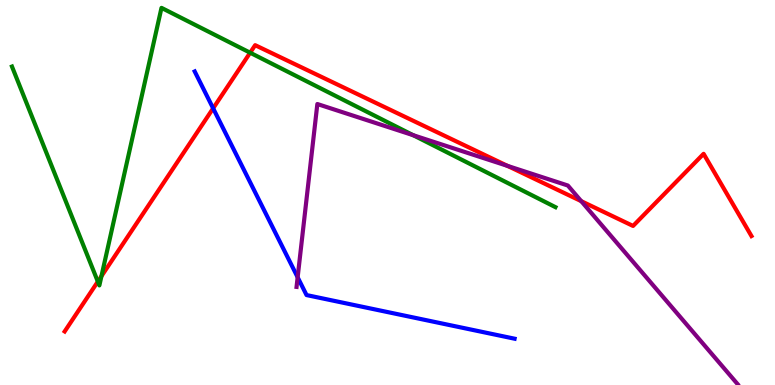[{'lines': ['blue', 'red'], 'intersections': [{'x': 2.75, 'y': 7.19}]}, {'lines': ['green', 'red'], 'intersections': [{'x': 1.26, 'y': 2.69}, {'x': 1.31, 'y': 2.83}, {'x': 3.23, 'y': 8.63}]}, {'lines': ['purple', 'red'], 'intersections': [{'x': 6.55, 'y': 5.69}, {'x': 7.5, 'y': 4.78}]}, {'lines': ['blue', 'green'], 'intersections': []}, {'lines': ['blue', 'purple'], 'intersections': [{'x': 3.84, 'y': 2.8}]}, {'lines': ['green', 'purple'], 'intersections': [{'x': 5.33, 'y': 6.49}]}]